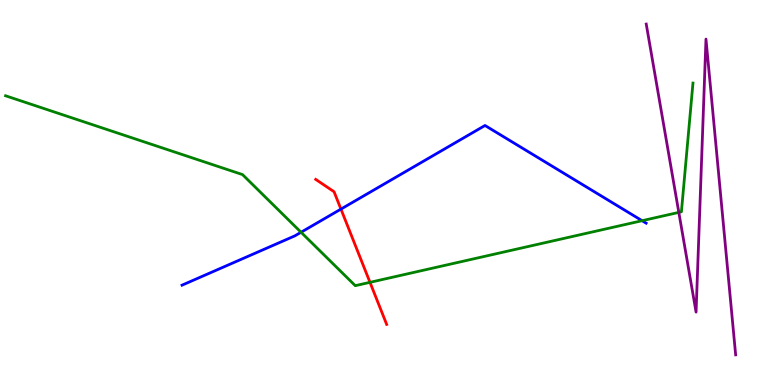[{'lines': ['blue', 'red'], 'intersections': [{'x': 4.4, 'y': 4.57}]}, {'lines': ['green', 'red'], 'intersections': [{'x': 4.77, 'y': 2.67}]}, {'lines': ['purple', 'red'], 'intersections': []}, {'lines': ['blue', 'green'], 'intersections': [{'x': 3.88, 'y': 3.97}, {'x': 8.28, 'y': 4.27}]}, {'lines': ['blue', 'purple'], 'intersections': []}, {'lines': ['green', 'purple'], 'intersections': [{'x': 8.76, 'y': 4.48}]}]